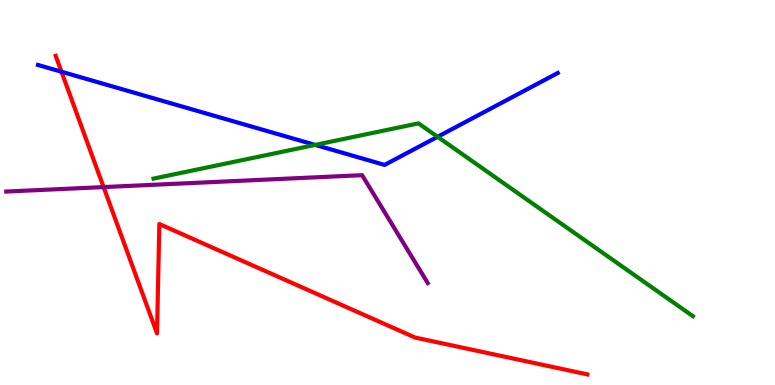[{'lines': ['blue', 'red'], 'intersections': [{'x': 0.793, 'y': 8.14}]}, {'lines': ['green', 'red'], 'intersections': []}, {'lines': ['purple', 'red'], 'intersections': [{'x': 1.34, 'y': 5.14}]}, {'lines': ['blue', 'green'], 'intersections': [{'x': 4.07, 'y': 6.24}, {'x': 5.65, 'y': 6.45}]}, {'lines': ['blue', 'purple'], 'intersections': []}, {'lines': ['green', 'purple'], 'intersections': []}]